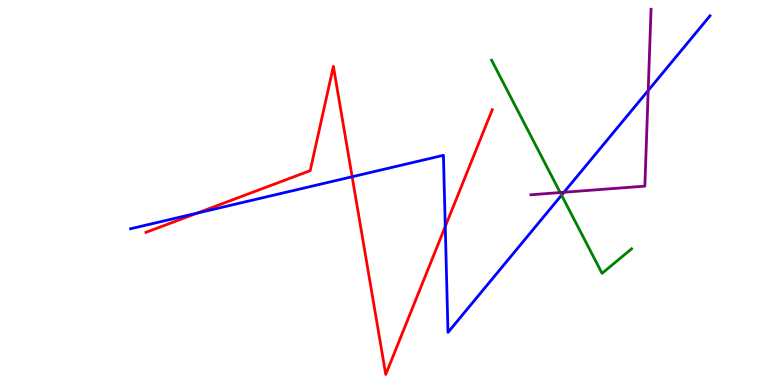[{'lines': ['blue', 'red'], 'intersections': [{'x': 2.54, 'y': 4.46}, {'x': 4.54, 'y': 5.41}, {'x': 5.75, 'y': 4.12}]}, {'lines': ['green', 'red'], 'intersections': []}, {'lines': ['purple', 'red'], 'intersections': []}, {'lines': ['blue', 'green'], 'intersections': [{'x': 7.25, 'y': 4.93}]}, {'lines': ['blue', 'purple'], 'intersections': [{'x': 7.28, 'y': 5.01}, {'x': 8.36, 'y': 7.65}]}, {'lines': ['green', 'purple'], 'intersections': [{'x': 7.23, 'y': 5.0}]}]